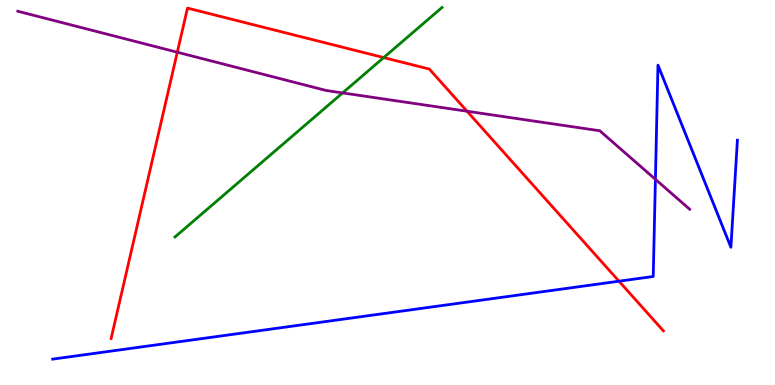[{'lines': ['blue', 'red'], 'intersections': [{'x': 7.99, 'y': 2.7}]}, {'lines': ['green', 'red'], 'intersections': [{'x': 4.95, 'y': 8.5}]}, {'lines': ['purple', 'red'], 'intersections': [{'x': 2.29, 'y': 8.64}, {'x': 6.03, 'y': 7.11}]}, {'lines': ['blue', 'green'], 'intersections': []}, {'lines': ['blue', 'purple'], 'intersections': [{'x': 8.46, 'y': 5.34}]}, {'lines': ['green', 'purple'], 'intersections': [{'x': 4.42, 'y': 7.59}]}]